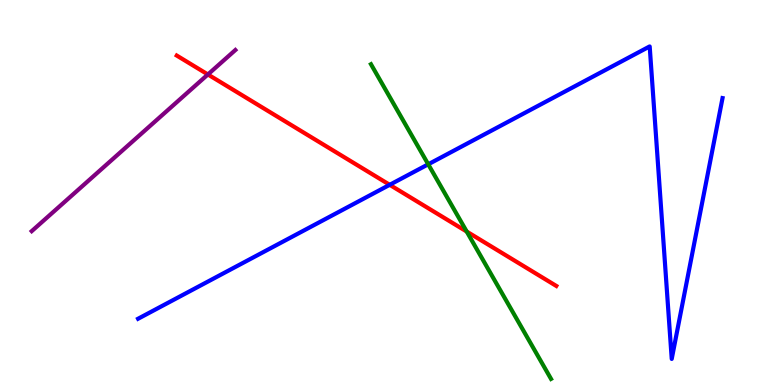[{'lines': ['blue', 'red'], 'intersections': [{'x': 5.03, 'y': 5.2}]}, {'lines': ['green', 'red'], 'intersections': [{'x': 6.02, 'y': 3.99}]}, {'lines': ['purple', 'red'], 'intersections': [{'x': 2.68, 'y': 8.07}]}, {'lines': ['blue', 'green'], 'intersections': [{'x': 5.53, 'y': 5.73}]}, {'lines': ['blue', 'purple'], 'intersections': []}, {'lines': ['green', 'purple'], 'intersections': []}]